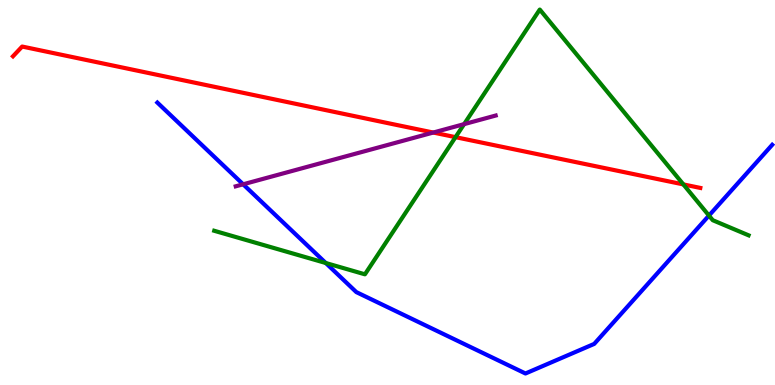[{'lines': ['blue', 'red'], 'intersections': []}, {'lines': ['green', 'red'], 'intersections': [{'x': 5.88, 'y': 6.44}, {'x': 8.82, 'y': 5.21}]}, {'lines': ['purple', 'red'], 'intersections': [{'x': 5.59, 'y': 6.56}]}, {'lines': ['blue', 'green'], 'intersections': [{'x': 4.2, 'y': 3.17}, {'x': 9.15, 'y': 4.4}]}, {'lines': ['blue', 'purple'], 'intersections': [{'x': 3.14, 'y': 5.21}]}, {'lines': ['green', 'purple'], 'intersections': [{'x': 5.99, 'y': 6.78}]}]